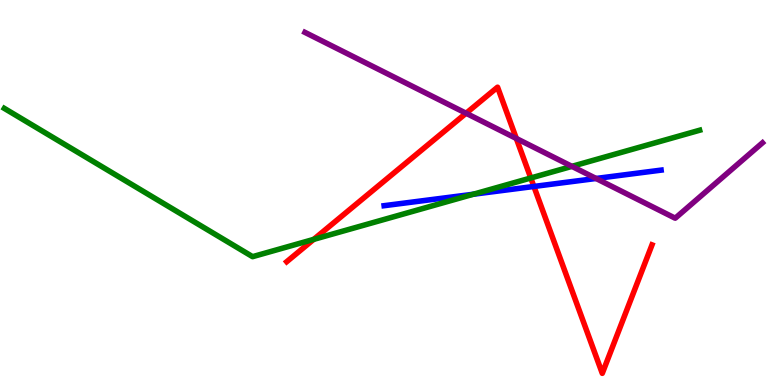[{'lines': ['blue', 'red'], 'intersections': [{'x': 6.89, 'y': 5.16}]}, {'lines': ['green', 'red'], 'intersections': [{'x': 4.05, 'y': 3.78}, {'x': 6.85, 'y': 5.38}]}, {'lines': ['purple', 'red'], 'intersections': [{'x': 6.01, 'y': 7.06}, {'x': 6.66, 'y': 6.4}]}, {'lines': ['blue', 'green'], 'intersections': [{'x': 6.11, 'y': 4.95}]}, {'lines': ['blue', 'purple'], 'intersections': [{'x': 7.69, 'y': 5.36}]}, {'lines': ['green', 'purple'], 'intersections': [{'x': 7.38, 'y': 5.68}]}]